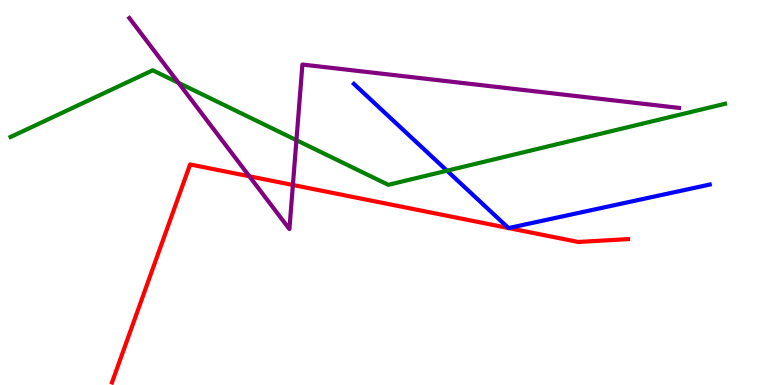[{'lines': ['blue', 'red'], 'intersections': [{'x': 6.56, 'y': 4.08}, {'x': 6.56, 'y': 4.08}]}, {'lines': ['green', 'red'], 'intersections': []}, {'lines': ['purple', 'red'], 'intersections': [{'x': 3.22, 'y': 5.42}, {'x': 3.78, 'y': 5.2}]}, {'lines': ['blue', 'green'], 'intersections': [{'x': 5.77, 'y': 5.57}]}, {'lines': ['blue', 'purple'], 'intersections': []}, {'lines': ['green', 'purple'], 'intersections': [{'x': 2.3, 'y': 7.85}, {'x': 3.82, 'y': 6.36}]}]